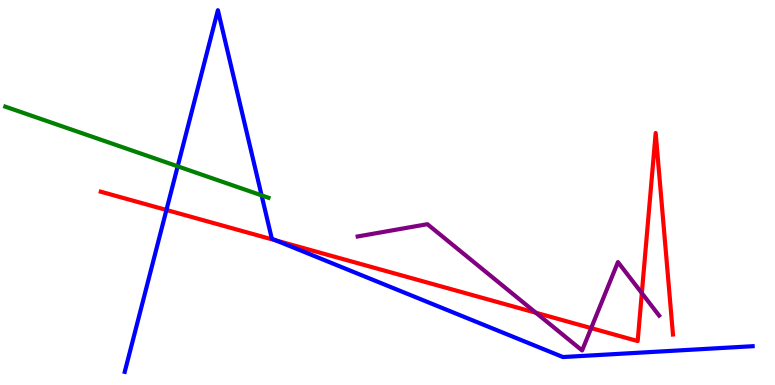[{'lines': ['blue', 'red'], 'intersections': [{'x': 2.15, 'y': 4.55}, {'x': 3.56, 'y': 3.75}]}, {'lines': ['green', 'red'], 'intersections': []}, {'lines': ['purple', 'red'], 'intersections': [{'x': 6.91, 'y': 1.88}, {'x': 7.63, 'y': 1.48}, {'x': 8.28, 'y': 2.39}]}, {'lines': ['blue', 'green'], 'intersections': [{'x': 2.29, 'y': 5.68}, {'x': 3.38, 'y': 4.93}]}, {'lines': ['blue', 'purple'], 'intersections': []}, {'lines': ['green', 'purple'], 'intersections': []}]